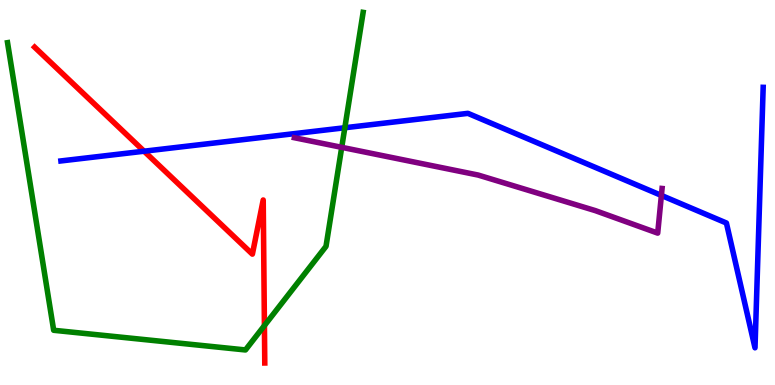[{'lines': ['blue', 'red'], 'intersections': [{'x': 1.86, 'y': 6.07}]}, {'lines': ['green', 'red'], 'intersections': [{'x': 3.41, 'y': 1.54}]}, {'lines': ['purple', 'red'], 'intersections': []}, {'lines': ['blue', 'green'], 'intersections': [{'x': 4.45, 'y': 6.68}]}, {'lines': ['blue', 'purple'], 'intersections': [{'x': 8.53, 'y': 4.92}]}, {'lines': ['green', 'purple'], 'intersections': [{'x': 4.41, 'y': 6.17}]}]